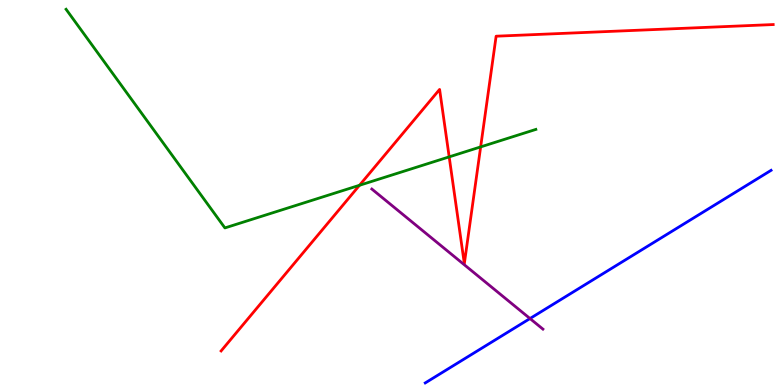[{'lines': ['blue', 'red'], 'intersections': []}, {'lines': ['green', 'red'], 'intersections': [{'x': 4.64, 'y': 5.19}, {'x': 5.8, 'y': 5.93}, {'x': 6.2, 'y': 6.18}]}, {'lines': ['purple', 'red'], 'intersections': []}, {'lines': ['blue', 'green'], 'intersections': []}, {'lines': ['blue', 'purple'], 'intersections': [{'x': 6.84, 'y': 1.73}]}, {'lines': ['green', 'purple'], 'intersections': []}]